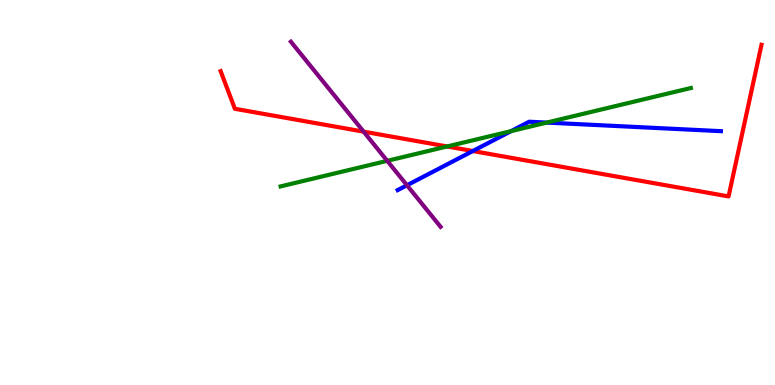[{'lines': ['blue', 'red'], 'intersections': [{'x': 6.1, 'y': 6.08}]}, {'lines': ['green', 'red'], 'intersections': [{'x': 5.77, 'y': 6.2}]}, {'lines': ['purple', 'red'], 'intersections': [{'x': 4.69, 'y': 6.58}]}, {'lines': ['blue', 'green'], 'intersections': [{'x': 6.59, 'y': 6.59}, {'x': 7.05, 'y': 6.82}]}, {'lines': ['blue', 'purple'], 'intersections': [{'x': 5.25, 'y': 5.19}]}, {'lines': ['green', 'purple'], 'intersections': [{'x': 5.0, 'y': 5.82}]}]